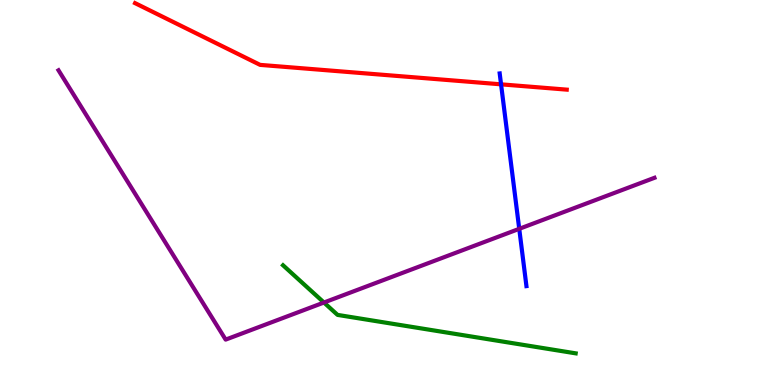[{'lines': ['blue', 'red'], 'intersections': [{'x': 6.47, 'y': 7.81}]}, {'lines': ['green', 'red'], 'intersections': []}, {'lines': ['purple', 'red'], 'intersections': []}, {'lines': ['blue', 'green'], 'intersections': []}, {'lines': ['blue', 'purple'], 'intersections': [{'x': 6.7, 'y': 4.06}]}, {'lines': ['green', 'purple'], 'intersections': [{'x': 4.18, 'y': 2.14}]}]